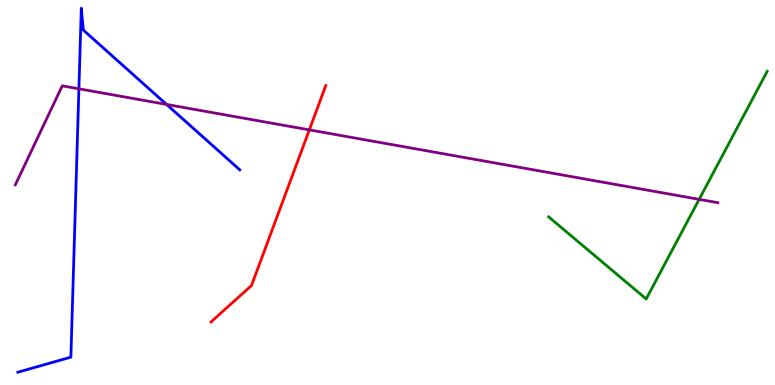[{'lines': ['blue', 'red'], 'intersections': []}, {'lines': ['green', 'red'], 'intersections': []}, {'lines': ['purple', 'red'], 'intersections': [{'x': 3.99, 'y': 6.63}]}, {'lines': ['blue', 'green'], 'intersections': []}, {'lines': ['blue', 'purple'], 'intersections': [{'x': 1.02, 'y': 7.69}, {'x': 2.15, 'y': 7.29}]}, {'lines': ['green', 'purple'], 'intersections': [{'x': 9.02, 'y': 4.82}]}]